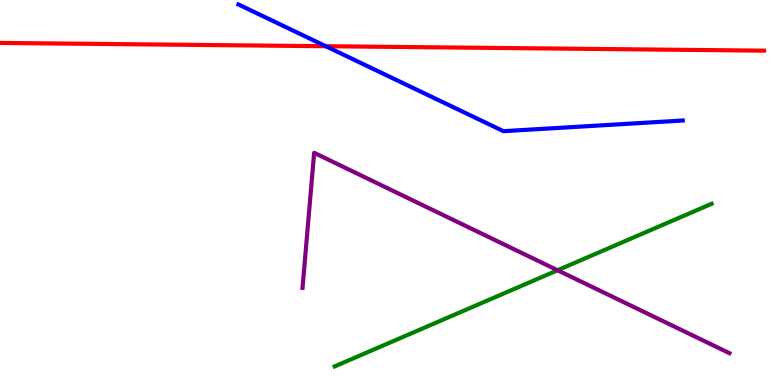[{'lines': ['blue', 'red'], 'intersections': [{'x': 4.2, 'y': 8.8}]}, {'lines': ['green', 'red'], 'intersections': []}, {'lines': ['purple', 'red'], 'intersections': []}, {'lines': ['blue', 'green'], 'intersections': []}, {'lines': ['blue', 'purple'], 'intersections': []}, {'lines': ['green', 'purple'], 'intersections': [{'x': 7.19, 'y': 2.98}]}]